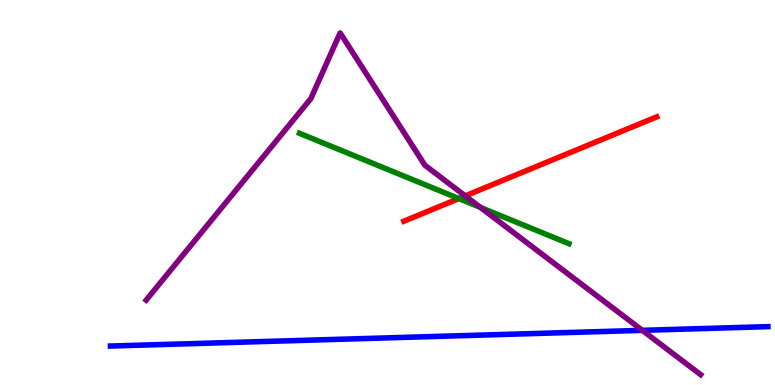[{'lines': ['blue', 'red'], 'intersections': []}, {'lines': ['green', 'red'], 'intersections': [{'x': 5.92, 'y': 4.84}]}, {'lines': ['purple', 'red'], 'intersections': [{'x': 6.0, 'y': 4.91}]}, {'lines': ['blue', 'green'], 'intersections': []}, {'lines': ['blue', 'purple'], 'intersections': [{'x': 8.29, 'y': 1.42}]}, {'lines': ['green', 'purple'], 'intersections': [{'x': 6.2, 'y': 4.61}]}]